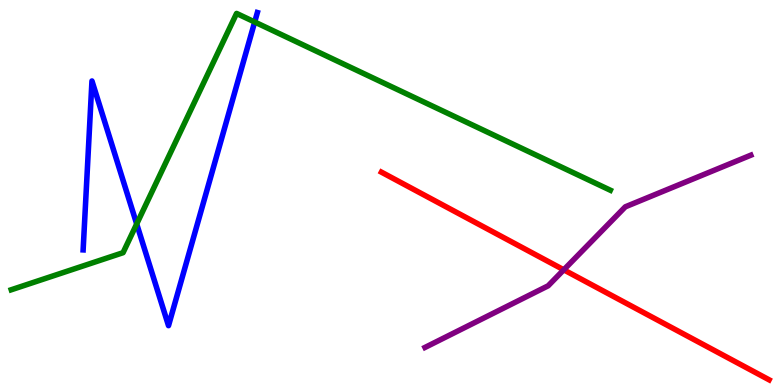[{'lines': ['blue', 'red'], 'intersections': []}, {'lines': ['green', 'red'], 'intersections': []}, {'lines': ['purple', 'red'], 'intersections': [{'x': 7.27, 'y': 2.99}]}, {'lines': ['blue', 'green'], 'intersections': [{'x': 1.76, 'y': 4.18}, {'x': 3.29, 'y': 9.43}]}, {'lines': ['blue', 'purple'], 'intersections': []}, {'lines': ['green', 'purple'], 'intersections': []}]